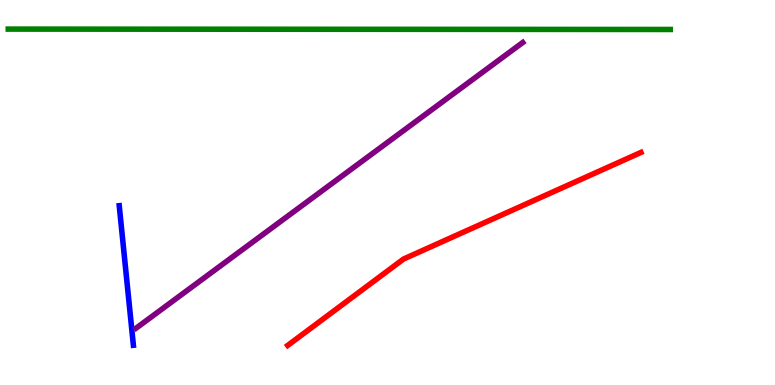[{'lines': ['blue', 'red'], 'intersections': []}, {'lines': ['green', 'red'], 'intersections': []}, {'lines': ['purple', 'red'], 'intersections': []}, {'lines': ['blue', 'green'], 'intersections': []}, {'lines': ['blue', 'purple'], 'intersections': []}, {'lines': ['green', 'purple'], 'intersections': []}]